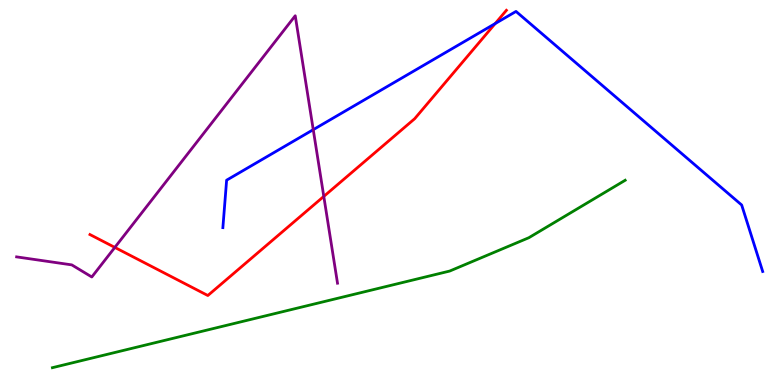[{'lines': ['blue', 'red'], 'intersections': [{'x': 6.39, 'y': 9.39}]}, {'lines': ['green', 'red'], 'intersections': []}, {'lines': ['purple', 'red'], 'intersections': [{'x': 1.48, 'y': 3.57}, {'x': 4.18, 'y': 4.9}]}, {'lines': ['blue', 'green'], 'intersections': []}, {'lines': ['blue', 'purple'], 'intersections': [{'x': 4.04, 'y': 6.63}]}, {'lines': ['green', 'purple'], 'intersections': []}]